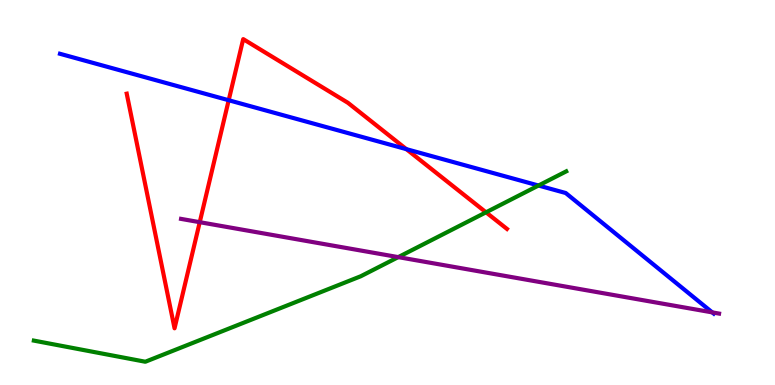[{'lines': ['blue', 'red'], 'intersections': [{'x': 2.95, 'y': 7.4}, {'x': 5.24, 'y': 6.13}]}, {'lines': ['green', 'red'], 'intersections': [{'x': 6.27, 'y': 4.49}]}, {'lines': ['purple', 'red'], 'intersections': [{'x': 2.58, 'y': 4.23}]}, {'lines': ['blue', 'green'], 'intersections': [{'x': 6.95, 'y': 5.18}]}, {'lines': ['blue', 'purple'], 'intersections': [{'x': 9.19, 'y': 1.89}]}, {'lines': ['green', 'purple'], 'intersections': [{'x': 5.14, 'y': 3.32}]}]